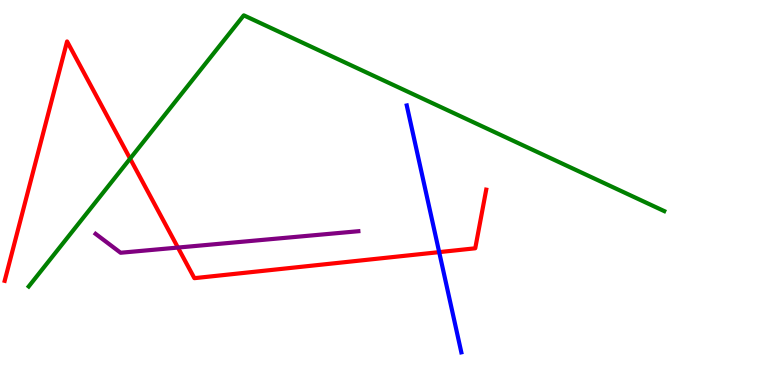[{'lines': ['blue', 'red'], 'intersections': [{'x': 5.67, 'y': 3.45}]}, {'lines': ['green', 'red'], 'intersections': [{'x': 1.68, 'y': 5.88}]}, {'lines': ['purple', 'red'], 'intersections': [{'x': 2.3, 'y': 3.57}]}, {'lines': ['blue', 'green'], 'intersections': []}, {'lines': ['blue', 'purple'], 'intersections': []}, {'lines': ['green', 'purple'], 'intersections': []}]